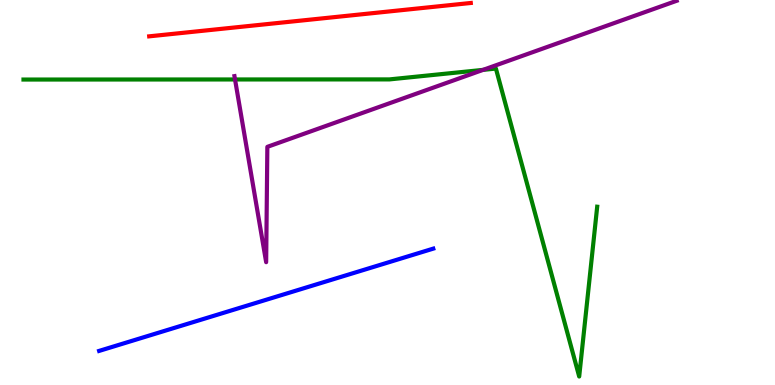[{'lines': ['blue', 'red'], 'intersections': []}, {'lines': ['green', 'red'], 'intersections': []}, {'lines': ['purple', 'red'], 'intersections': []}, {'lines': ['blue', 'green'], 'intersections': []}, {'lines': ['blue', 'purple'], 'intersections': []}, {'lines': ['green', 'purple'], 'intersections': [{'x': 3.03, 'y': 7.94}, {'x': 6.23, 'y': 8.19}]}]